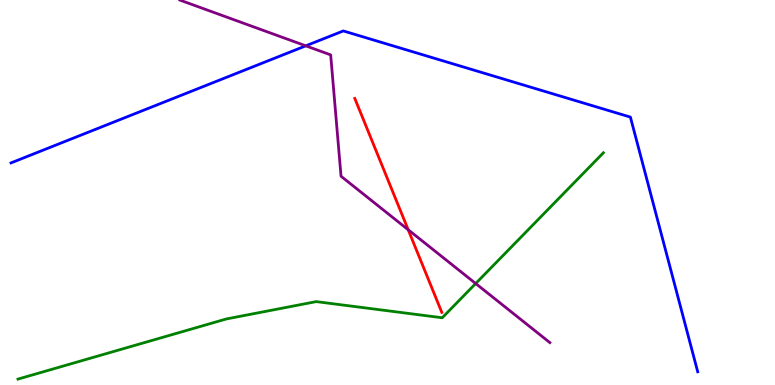[{'lines': ['blue', 'red'], 'intersections': []}, {'lines': ['green', 'red'], 'intersections': []}, {'lines': ['purple', 'red'], 'intersections': [{'x': 5.27, 'y': 4.03}]}, {'lines': ['blue', 'green'], 'intersections': []}, {'lines': ['blue', 'purple'], 'intersections': [{'x': 3.95, 'y': 8.81}]}, {'lines': ['green', 'purple'], 'intersections': [{'x': 6.14, 'y': 2.64}]}]